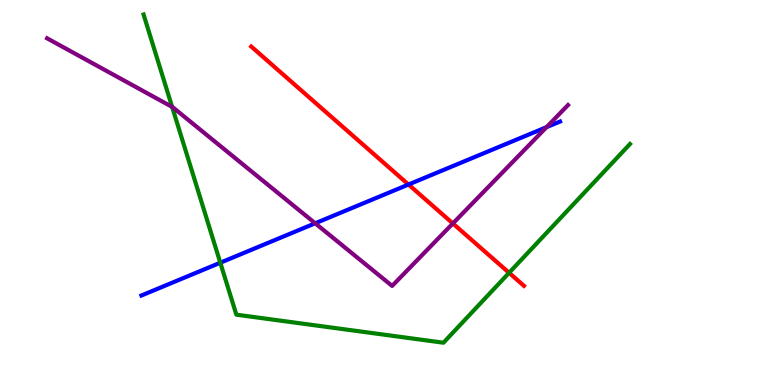[{'lines': ['blue', 'red'], 'intersections': [{'x': 5.27, 'y': 5.21}]}, {'lines': ['green', 'red'], 'intersections': [{'x': 6.57, 'y': 2.91}]}, {'lines': ['purple', 'red'], 'intersections': [{'x': 5.84, 'y': 4.2}]}, {'lines': ['blue', 'green'], 'intersections': [{'x': 2.84, 'y': 3.18}]}, {'lines': ['blue', 'purple'], 'intersections': [{'x': 4.07, 'y': 4.2}, {'x': 7.05, 'y': 6.7}]}, {'lines': ['green', 'purple'], 'intersections': [{'x': 2.22, 'y': 7.22}]}]